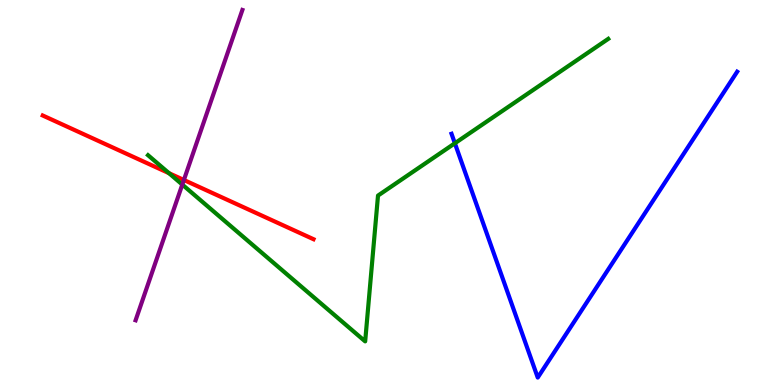[{'lines': ['blue', 'red'], 'intersections': []}, {'lines': ['green', 'red'], 'intersections': [{'x': 2.18, 'y': 5.5}]}, {'lines': ['purple', 'red'], 'intersections': [{'x': 2.37, 'y': 5.33}]}, {'lines': ['blue', 'green'], 'intersections': [{'x': 5.87, 'y': 6.28}]}, {'lines': ['blue', 'purple'], 'intersections': []}, {'lines': ['green', 'purple'], 'intersections': [{'x': 2.35, 'y': 5.21}]}]